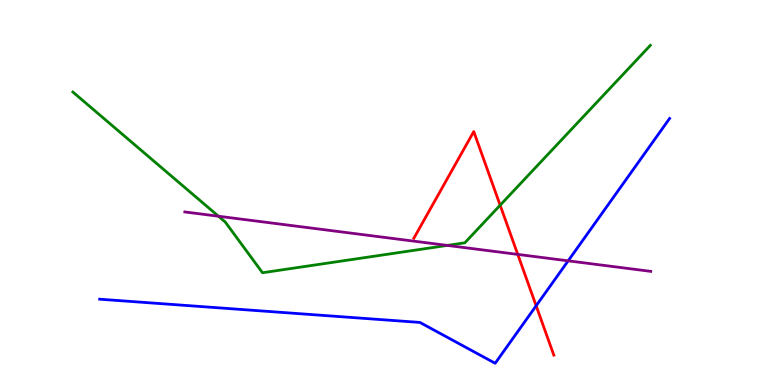[{'lines': ['blue', 'red'], 'intersections': [{'x': 6.92, 'y': 2.06}]}, {'lines': ['green', 'red'], 'intersections': [{'x': 6.45, 'y': 4.67}]}, {'lines': ['purple', 'red'], 'intersections': [{'x': 6.68, 'y': 3.39}]}, {'lines': ['blue', 'green'], 'intersections': []}, {'lines': ['blue', 'purple'], 'intersections': [{'x': 7.33, 'y': 3.23}]}, {'lines': ['green', 'purple'], 'intersections': [{'x': 2.82, 'y': 4.38}, {'x': 5.77, 'y': 3.63}]}]